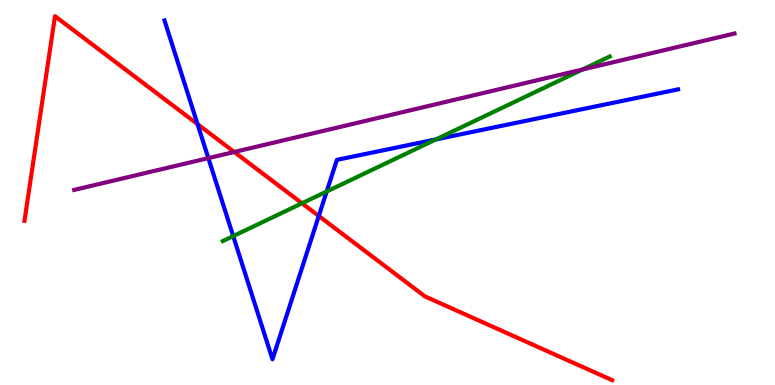[{'lines': ['blue', 'red'], 'intersections': [{'x': 2.55, 'y': 6.78}, {'x': 4.11, 'y': 4.39}]}, {'lines': ['green', 'red'], 'intersections': [{'x': 3.9, 'y': 4.72}]}, {'lines': ['purple', 'red'], 'intersections': [{'x': 3.02, 'y': 6.05}]}, {'lines': ['blue', 'green'], 'intersections': [{'x': 3.01, 'y': 3.87}, {'x': 4.22, 'y': 5.03}, {'x': 5.63, 'y': 6.38}]}, {'lines': ['blue', 'purple'], 'intersections': [{'x': 2.69, 'y': 5.89}]}, {'lines': ['green', 'purple'], 'intersections': [{'x': 7.52, 'y': 8.19}]}]